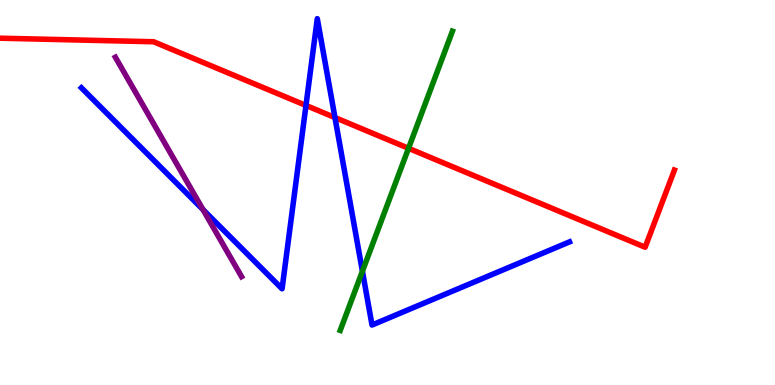[{'lines': ['blue', 'red'], 'intersections': [{'x': 3.95, 'y': 7.26}, {'x': 4.32, 'y': 6.95}]}, {'lines': ['green', 'red'], 'intersections': [{'x': 5.27, 'y': 6.15}]}, {'lines': ['purple', 'red'], 'intersections': []}, {'lines': ['blue', 'green'], 'intersections': [{'x': 4.68, 'y': 2.95}]}, {'lines': ['blue', 'purple'], 'intersections': [{'x': 2.62, 'y': 4.56}]}, {'lines': ['green', 'purple'], 'intersections': []}]